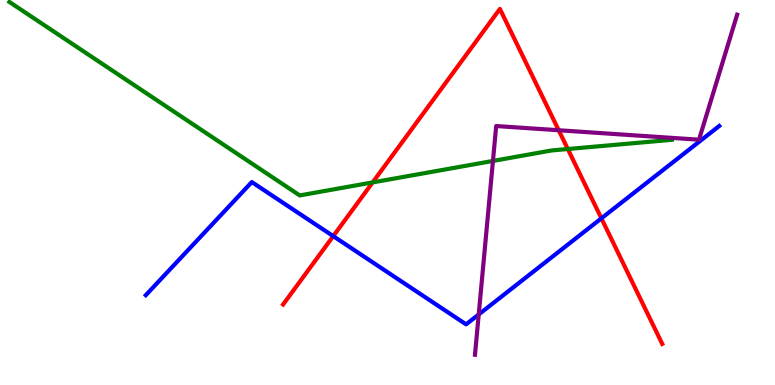[{'lines': ['blue', 'red'], 'intersections': [{'x': 4.3, 'y': 3.87}, {'x': 7.76, 'y': 4.33}]}, {'lines': ['green', 'red'], 'intersections': [{'x': 4.81, 'y': 5.26}, {'x': 7.33, 'y': 6.13}]}, {'lines': ['purple', 'red'], 'intersections': [{'x': 7.21, 'y': 6.62}]}, {'lines': ['blue', 'green'], 'intersections': []}, {'lines': ['blue', 'purple'], 'intersections': [{'x': 6.18, 'y': 1.83}]}, {'lines': ['green', 'purple'], 'intersections': [{'x': 6.36, 'y': 5.82}]}]